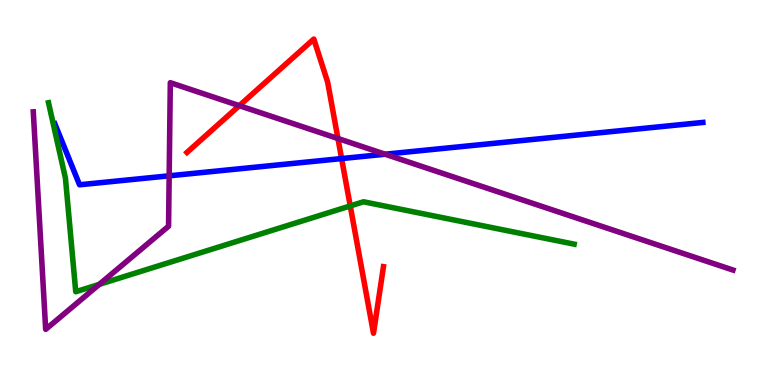[{'lines': ['blue', 'red'], 'intersections': [{'x': 4.41, 'y': 5.88}]}, {'lines': ['green', 'red'], 'intersections': [{'x': 4.52, 'y': 4.65}]}, {'lines': ['purple', 'red'], 'intersections': [{'x': 3.09, 'y': 7.26}, {'x': 4.36, 'y': 6.4}]}, {'lines': ['blue', 'green'], 'intersections': []}, {'lines': ['blue', 'purple'], 'intersections': [{'x': 2.18, 'y': 5.43}, {'x': 4.97, 'y': 5.99}]}, {'lines': ['green', 'purple'], 'intersections': [{'x': 1.28, 'y': 2.61}]}]